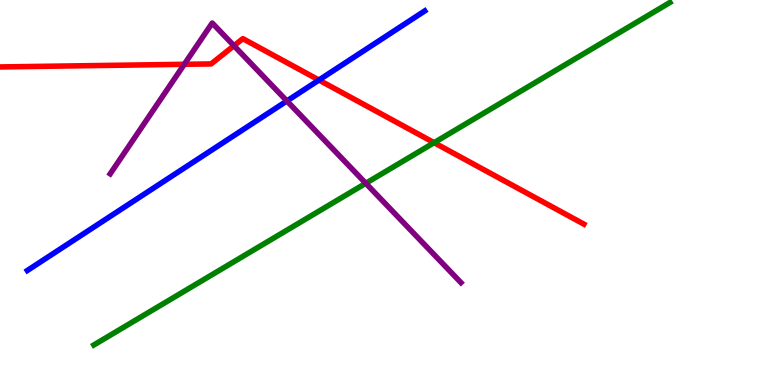[{'lines': ['blue', 'red'], 'intersections': [{'x': 4.12, 'y': 7.92}]}, {'lines': ['green', 'red'], 'intersections': [{'x': 5.6, 'y': 6.29}]}, {'lines': ['purple', 'red'], 'intersections': [{'x': 2.38, 'y': 8.33}, {'x': 3.02, 'y': 8.81}]}, {'lines': ['blue', 'green'], 'intersections': []}, {'lines': ['blue', 'purple'], 'intersections': [{'x': 3.7, 'y': 7.38}]}, {'lines': ['green', 'purple'], 'intersections': [{'x': 4.72, 'y': 5.24}]}]